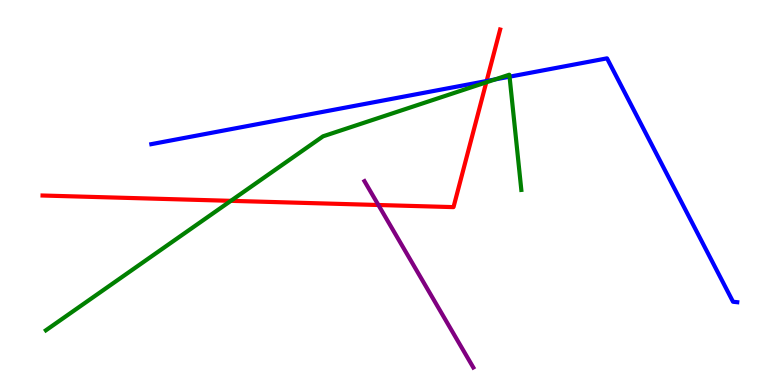[{'lines': ['blue', 'red'], 'intersections': [{'x': 6.28, 'y': 7.9}]}, {'lines': ['green', 'red'], 'intersections': [{'x': 2.98, 'y': 4.78}, {'x': 6.27, 'y': 7.86}]}, {'lines': ['purple', 'red'], 'intersections': [{'x': 4.88, 'y': 4.68}]}, {'lines': ['blue', 'green'], 'intersections': [{'x': 6.39, 'y': 7.94}, {'x': 6.57, 'y': 8.01}]}, {'lines': ['blue', 'purple'], 'intersections': []}, {'lines': ['green', 'purple'], 'intersections': []}]